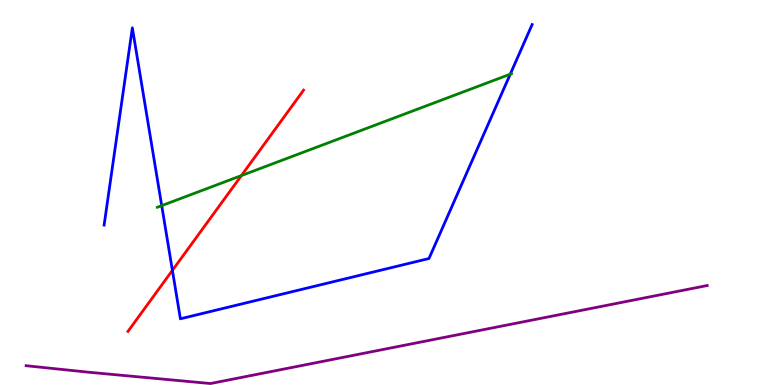[{'lines': ['blue', 'red'], 'intersections': [{'x': 2.22, 'y': 2.98}]}, {'lines': ['green', 'red'], 'intersections': [{'x': 3.11, 'y': 5.44}]}, {'lines': ['purple', 'red'], 'intersections': []}, {'lines': ['blue', 'green'], 'intersections': [{'x': 2.09, 'y': 4.66}, {'x': 6.58, 'y': 8.07}]}, {'lines': ['blue', 'purple'], 'intersections': []}, {'lines': ['green', 'purple'], 'intersections': []}]